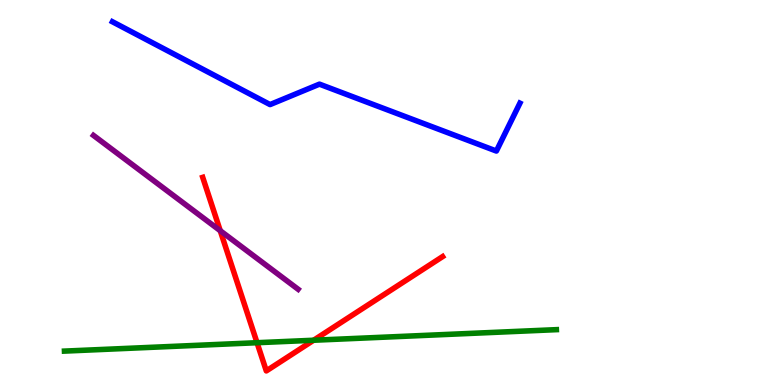[{'lines': ['blue', 'red'], 'intersections': []}, {'lines': ['green', 'red'], 'intersections': [{'x': 3.32, 'y': 1.1}, {'x': 4.05, 'y': 1.16}]}, {'lines': ['purple', 'red'], 'intersections': [{'x': 2.84, 'y': 4.01}]}, {'lines': ['blue', 'green'], 'intersections': []}, {'lines': ['blue', 'purple'], 'intersections': []}, {'lines': ['green', 'purple'], 'intersections': []}]